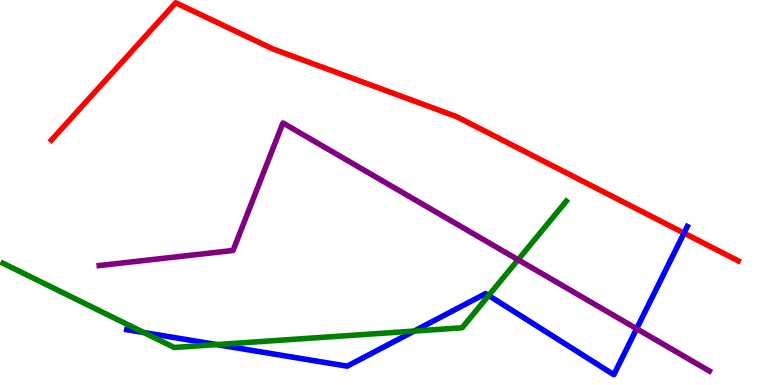[{'lines': ['blue', 'red'], 'intersections': [{'x': 8.83, 'y': 3.95}]}, {'lines': ['green', 'red'], 'intersections': []}, {'lines': ['purple', 'red'], 'intersections': []}, {'lines': ['blue', 'green'], 'intersections': [{'x': 1.86, 'y': 1.36}, {'x': 2.8, 'y': 1.05}, {'x': 5.34, 'y': 1.4}, {'x': 6.31, 'y': 2.32}]}, {'lines': ['blue', 'purple'], 'intersections': [{'x': 8.21, 'y': 1.46}]}, {'lines': ['green', 'purple'], 'intersections': [{'x': 6.68, 'y': 3.25}]}]